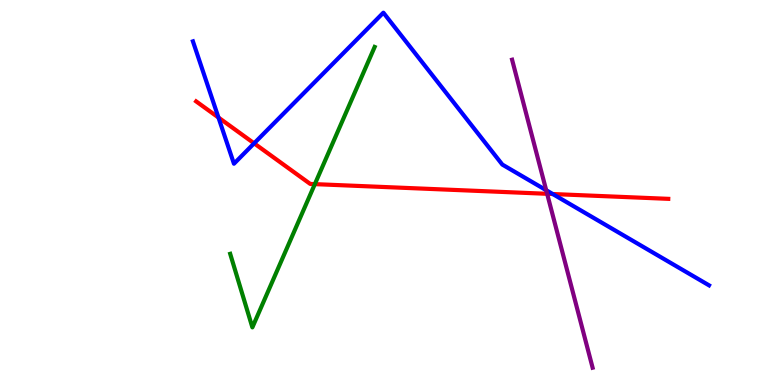[{'lines': ['blue', 'red'], 'intersections': [{'x': 2.82, 'y': 6.95}, {'x': 3.28, 'y': 6.28}, {'x': 7.13, 'y': 4.96}]}, {'lines': ['green', 'red'], 'intersections': [{'x': 4.06, 'y': 5.22}]}, {'lines': ['purple', 'red'], 'intersections': [{'x': 7.06, 'y': 4.97}]}, {'lines': ['blue', 'green'], 'intersections': []}, {'lines': ['blue', 'purple'], 'intersections': [{'x': 7.05, 'y': 5.06}]}, {'lines': ['green', 'purple'], 'intersections': []}]